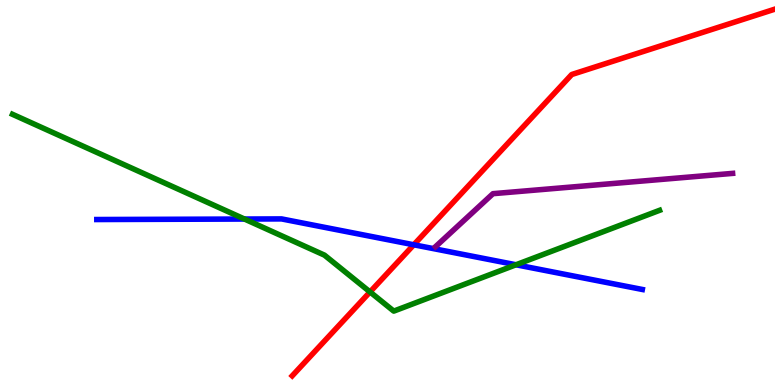[{'lines': ['blue', 'red'], 'intersections': [{'x': 5.34, 'y': 3.64}]}, {'lines': ['green', 'red'], 'intersections': [{'x': 4.77, 'y': 2.42}]}, {'lines': ['purple', 'red'], 'intersections': []}, {'lines': ['blue', 'green'], 'intersections': [{'x': 3.15, 'y': 4.31}, {'x': 6.66, 'y': 3.12}]}, {'lines': ['blue', 'purple'], 'intersections': []}, {'lines': ['green', 'purple'], 'intersections': []}]